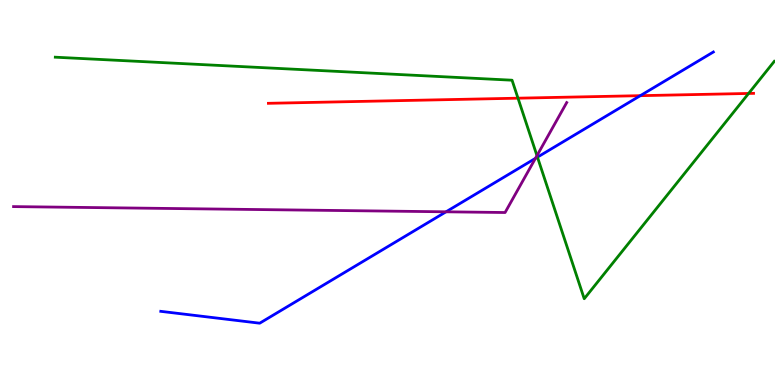[{'lines': ['blue', 'red'], 'intersections': [{'x': 8.26, 'y': 7.52}]}, {'lines': ['green', 'red'], 'intersections': [{'x': 6.68, 'y': 7.45}, {'x': 9.66, 'y': 7.57}]}, {'lines': ['purple', 'red'], 'intersections': []}, {'lines': ['blue', 'green'], 'intersections': [{'x': 6.94, 'y': 5.92}]}, {'lines': ['blue', 'purple'], 'intersections': [{'x': 5.76, 'y': 4.5}, {'x': 6.91, 'y': 5.89}]}, {'lines': ['green', 'purple'], 'intersections': [{'x': 6.93, 'y': 5.96}]}]